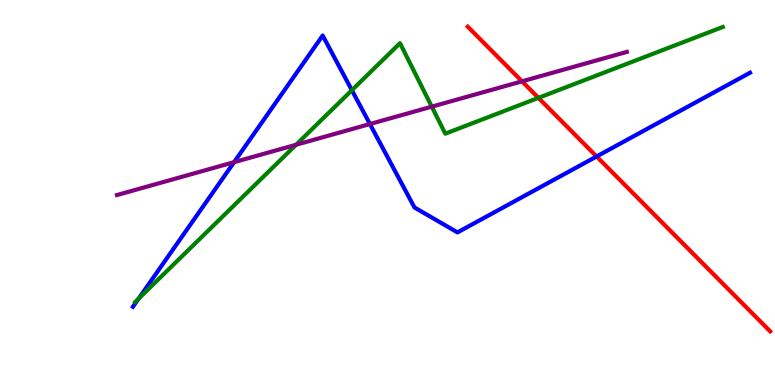[{'lines': ['blue', 'red'], 'intersections': [{'x': 7.7, 'y': 5.94}]}, {'lines': ['green', 'red'], 'intersections': [{'x': 6.95, 'y': 7.46}]}, {'lines': ['purple', 'red'], 'intersections': [{'x': 6.74, 'y': 7.89}]}, {'lines': ['blue', 'green'], 'intersections': [{'x': 1.79, 'y': 2.24}, {'x': 4.54, 'y': 7.66}]}, {'lines': ['blue', 'purple'], 'intersections': [{'x': 3.02, 'y': 5.79}, {'x': 4.77, 'y': 6.78}]}, {'lines': ['green', 'purple'], 'intersections': [{'x': 3.82, 'y': 6.24}, {'x': 5.57, 'y': 7.23}]}]